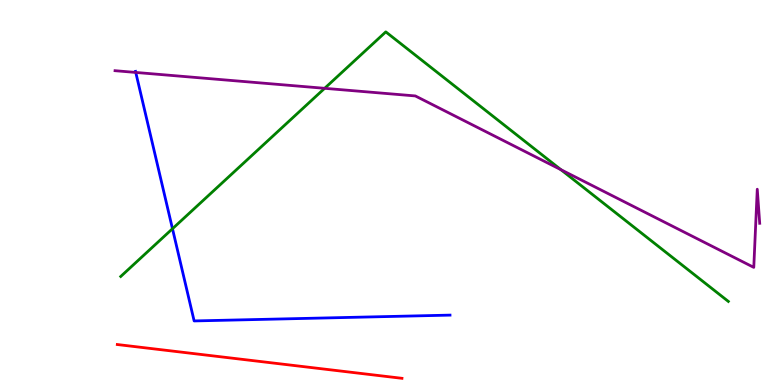[{'lines': ['blue', 'red'], 'intersections': []}, {'lines': ['green', 'red'], 'intersections': []}, {'lines': ['purple', 'red'], 'intersections': []}, {'lines': ['blue', 'green'], 'intersections': [{'x': 2.23, 'y': 4.06}]}, {'lines': ['blue', 'purple'], 'intersections': [{'x': 1.75, 'y': 8.12}]}, {'lines': ['green', 'purple'], 'intersections': [{'x': 4.19, 'y': 7.71}, {'x': 7.24, 'y': 5.59}]}]